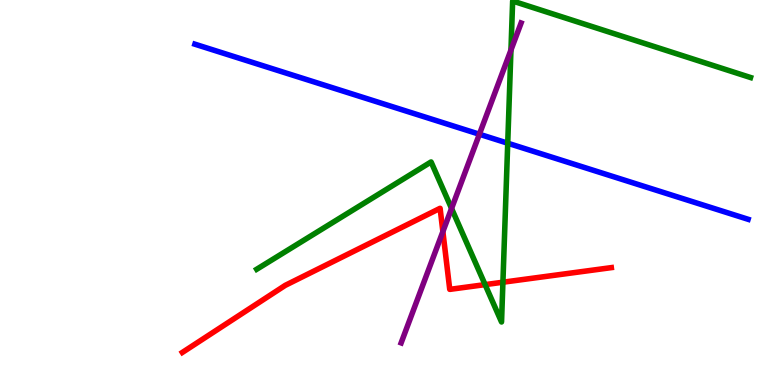[{'lines': ['blue', 'red'], 'intersections': []}, {'lines': ['green', 'red'], 'intersections': [{'x': 6.26, 'y': 2.61}, {'x': 6.49, 'y': 2.67}]}, {'lines': ['purple', 'red'], 'intersections': [{'x': 5.71, 'y': 3.98}]}, {'lines': ['blue', 'green'], 'intersections': [{'x': 6.55, 'y': 6.28}]}, {'lines': ['blue', 'purple'], 'intersections': [{'x': 6.19, 'y': 6.51}]}, {'lines': ['green', 'purple'], 'intersections': [{'x': 5.83, 'y': 4.59}, {'x': 6.59, 'y': 8.7}]}]